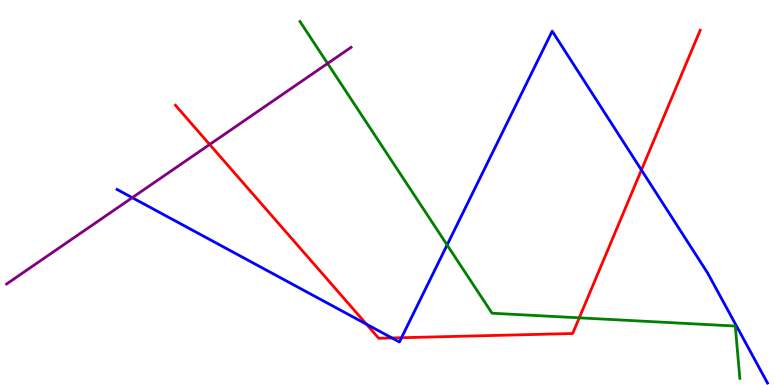[{'lines': ['blue', 'red'], 'intersections': [{'x': 4.73, 'y': 1.58}, {'x': 5.06, 'y': 1.22}, {'x': 5.18, 'y': 1.23}, {'x': 8.28, 'y': 5.58}]}, {'lines': ['green', 'red'], 'intersections': [{'x': 7.47, 'y': 1.74}]}, {'lines': ['purple', 'red'], 'intersections': [{'x': 2.71, 'y': 6.25}]}, {'lines': ['blue', 'green'], 'intersections': [{'x': 5.77, 'y': 3.64}]}, {'lines': ['blue', 'purple'], 'intersections': [{'x': 1.71, 'y': 4.87}]}, {'lines': ['green', 'purple'], 'intersections': [{'x': 4.23, 'y': 8.35}]}]